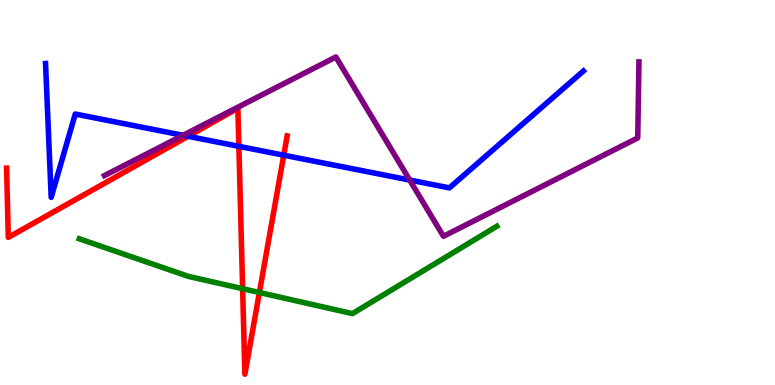[{'lines': ['blue', 'red'], 'intersections': [{'x': 2.43, 'y': 6.46}, {'x': 3.08, 'y': 6.2}, {'x': 3.66, 'y': 5.97}]}, {'lines': ['green', 'red'], 'intersections': [{'x': 3.13, 'y': 2.5}, {'x': 3.35, 'y': 2.4}]}, {'lines': ['purple', 'red'], 'intersections': []}, {'lines': ['blue', 'green'], 'intersections': []}, {'lines': ['blue', 'purple'], 'intersections': [{'x': 2.36, 'y': 6.49}, {'x': 5.29, 'y': 5.32}]}, {'lines': ['green', 'purple'], 'intersections': []}]